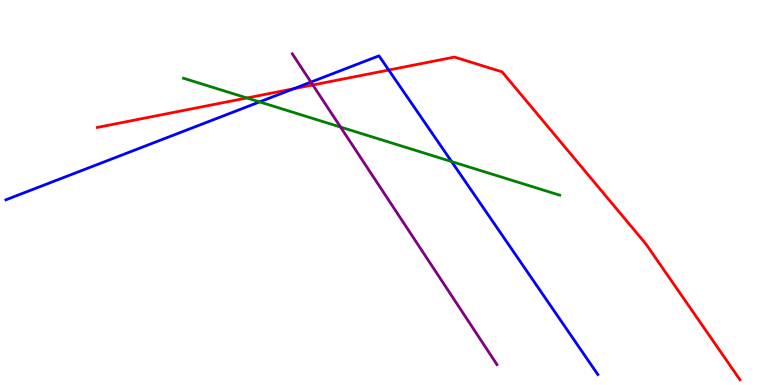[{'lines': ['blue', 'red'], 'intersections': [{'x': 3.79, 'y': 7.69}, {'x': 5.02, 'y': 8.18}]}, {'lines': ['green', 'red'], 'intersections': [{'x': 3.19, 'y': 7.46}]}, {'lines': ['purple', 'red'], 'intersections': [{'x': 4.04, 'y': 7.79}]}, {'lines': ['blue', 'green'], 'intersections': [{'x': 3.35, 'y': 7.35}, {'x': 5.83, 'y': 5.8}]}, {'lines': ['blue', 'purple'], 'intersections': [{'x': 4.01, 'y': 7.87}]}, {'lines': ['green', 'purple'], 'intersections': [{'x': 4.39, 'y': 6.7}]}]